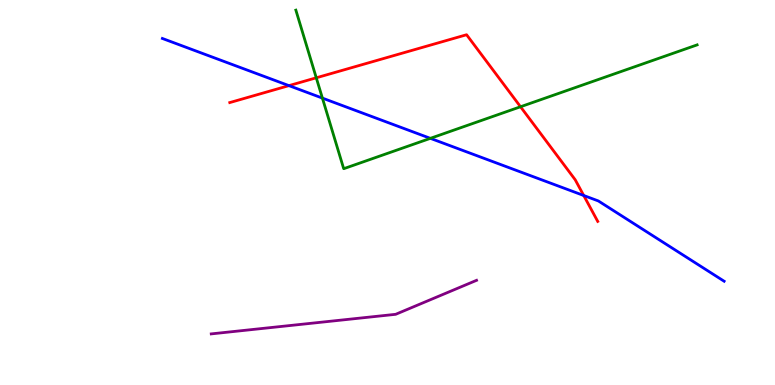[{'lines': ['blue', 'red'], 'intersections': [{'x': 3.73, 'y': 7.78}, {'x': 7.53, 'y': 4.92}]}, {'lines': ['green', 'red'], 'intersections': [{'x': 4.08, 'y': 7.98}, {'x': 6.72, 'y': 7.23}]}, {'lines': ['purple', 'red'], 'intersections': []}, {'lines': ['blue', 'green'], 'intersections': [{'x': 4.16, 'y': 7.45}, {'x': 5.55, 'y': 6.41}]}, {'lines': ['blue', 'purple'], 'intersections': []}, {'lines': ['green', 'purple'], 'intersections': []}]